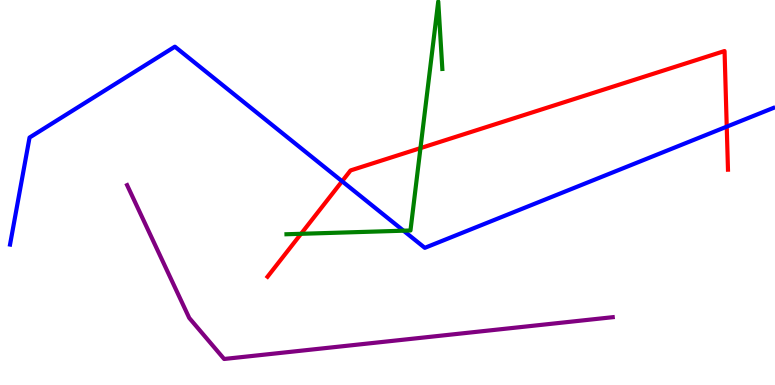[{'lines': ['blue', 'red'], 'intersections': [{'x': 4.41, 'y': 5.29}, {'x': 9.38, 'y': 6.71}]}, {'lines': ['green', 'red'], 'intersections': [{'x': 3.88, 'y': 3.93}, {'x': 5.43, 'y': 6.15}]}, {'lines': ['purple', 'red'], 'intersections': []}, {'lines': ['blue', 'green'], 'intersections': [{'x': 5.21, 'y': 4.01}]}, {'lines': ['blue', 'purple'], 'intersections': []}, {'lines': ['green', 'purple'], 'intersections': []}]